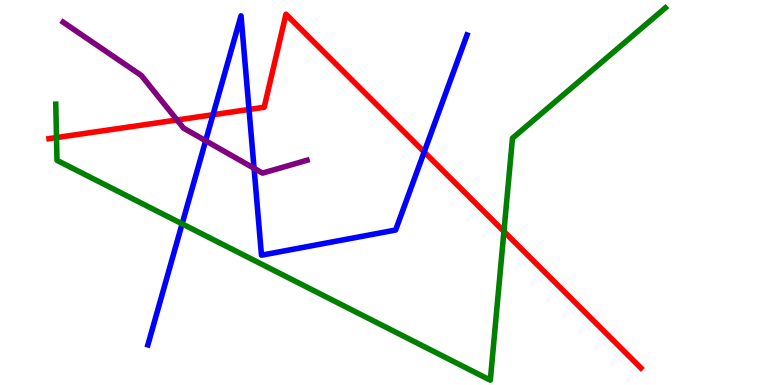[{'lines': ['blue', 'red'], 'intersections': [{'x': 2.75, 'y': 7.02}, {'x': 3.21, 'y': 7.16}, {'x': 5.47, 'y': 6.05}]}, {'lines': ['green', 'red'], 'intersections': [{'x': 0.729, 'y': 6.43}, {'x': 6.5, 'y': 3.99}]}, {'lines': ['purple', 'red'], 'intersections': [{'x': 2.28, 'y': 6.88}]}, {'lines': ['blue', 'green'], 'intersections': [{'x': 2.35, 'y': 4.19}]}, {'lines': ['blue', 'purple'], 'intersections': [{'x': 2.65, 'y': 6.34}, {'x': 3.28, 'y': 5.63}]}, {'lines': ['green', 'purple'], 'intersections': []}]